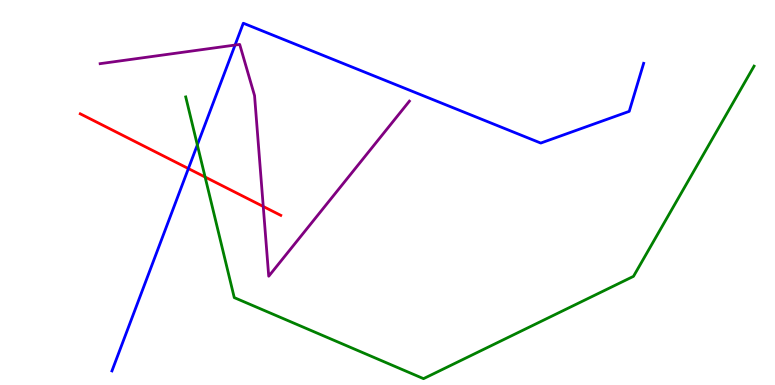[{'lines': ['blue', 'red'], 'intersections': [{'x': 2.43, 'y': 5.62}]}, {'lines': ['green', 'red'], 'intersections': [{'x': 2.65, 'y': 5.4}]}, {'lines': ['purple', 'red'], 'intersections': [{'x': 3.4, 'y': 4.64}]}, {'lines': ['blue', 'green'], 'intersections': [{'x': 2.55, 'y': 6.24}]}, {'lines': ['blue', 'purple'], 'intersections': [{'x': 3.03, 'y': 8.83}]}, {'lines': ['green', 'purple'], 'intersections': []}]